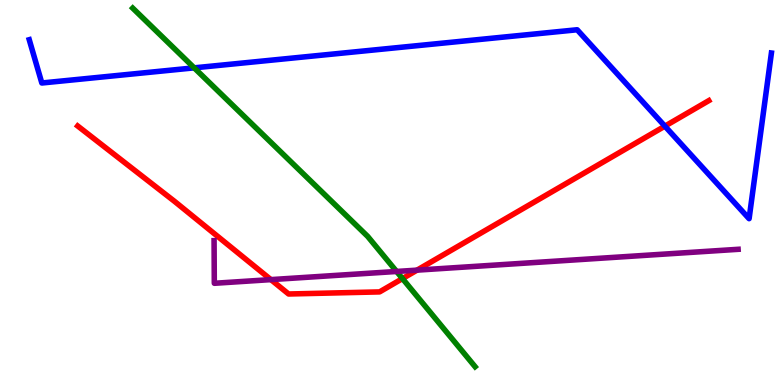[{'lines': ['blue', 'red'], 'intersections': [{'x': 8.58, 'y': 6.72}]}, {'lines': ['green', 'red'], 'intersections': [{'x': 5.19, 'y': 2.76}]}, {'lines': ['purple', 'red'], 'intersections': [{'x': 3.5, 'y': 2.74}, {'x': 5.38, 'y': 2.98}]}, {'lines': ['blue', 'green'], 'intersections': [{'x': 2.51, 'y': 8.24}]}, {'lines': ['blue', 'purple'], 'intersections': []}, {'lines': ['green', 'purple'], 'intersections': [{'x': 5.12, 'y': 2.95}]}]